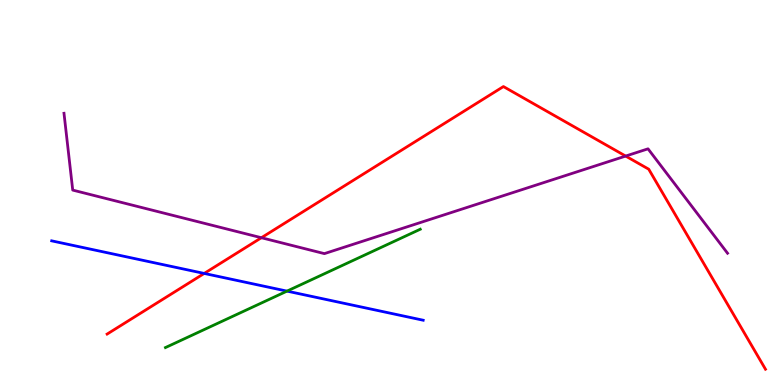[{'lines': ['blue', 'red'], 'intersections': [{'x': 2.64, 'y': 2.9}]}, {'lines': ['green', 'red'], 'intersections': []}, {'lines': ['purple', 'red'], 'intersections': [{'x': 3.37, 'y': 3.83}, {'x': 8.07, 'y': 5.95}]}, {'lines': ['blue', 'green'], 'intersections': [{'x': 3.7, 'y': 2.44}]}, {'lines': ['blue', 'purple'], 'intersections': []}, {'lines': ['green', 'purple'], 'intersections': []}]